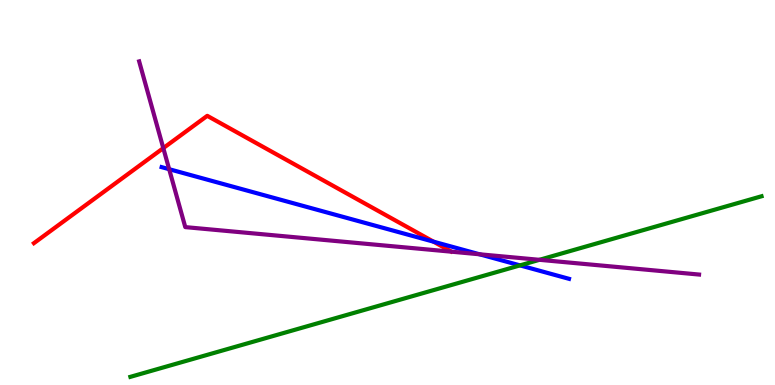[{'lines': ['blue', 'red'], 'intersections': [{'x': 5.59, 'y': 3.72}]}, {'lines': ['green', 'red'], 'intersections': []}, {'lines': ['purple', 'red'], 'intersections': [{'x': 2.11, 'y': 6.15}]}, {'lines': ['blue', 'green'], 'intersections': [{'x': 6.71, 'y': 3.11}]}, {'lines': ['blue', 'purple'], 'intersections': [{'x': 2.18, 'y': 5.61}, {'x': 6.19, 'y': 3.4}]}, {'lines': ['green', 'purple'], 'intersections': [{'x': 6.96, 'y': 3.25}]}]